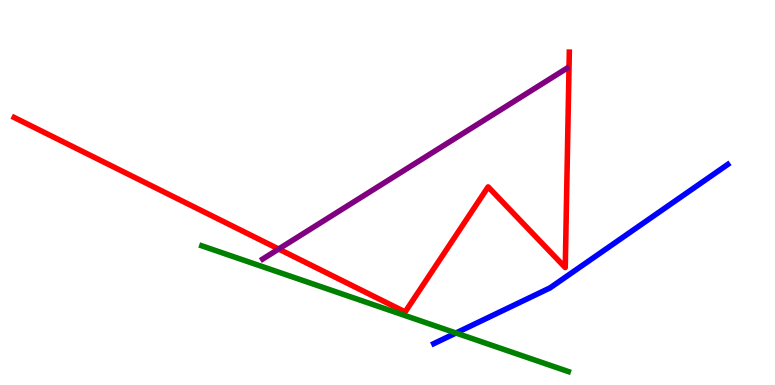[{'lines': ['blue', 'red'], 'intersections': []}, {'lines': ['green', 'red'], 'intersections': []}, {'lines': ['purple', 'red'], 'intersections': [{'x': 3.6, 'y': 3.53}]}, {'lines': ['blue', 'green'], 'intersections': [{'x': 5.88, 'y': 1.35}]}, {'lines': ['blue', 'purple'], 'intersections': []}, {'lines': ['green', 'purple'], 'intersections': []}]